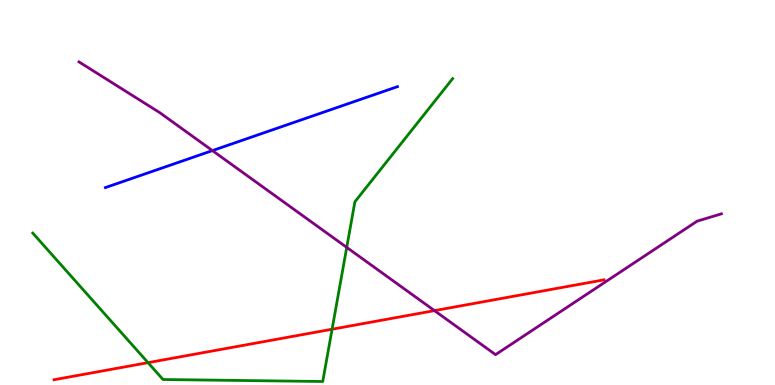[{'lines': ['blue', 'red'], 'intersections': []}, {'lines': ['green', 'red'], 'intersections': [{'x': 1.91, 'y': 0.58}, {'x': 4.28, 'y': 1.45}]}, {'lines': ['purple', 'red'], 'intersections': [{'x': 5.61, 'y': 1.93}]}, {'lines': ['blue', 'green'], 'intersections': []}, {'lines': ['blue', 'purple'], 'intersections': [{'x': 2.74, 'y': 6.09}]}, {'lines': ['green', 'purple'], 'intersections': [{'x': 4.47, 'y': 3.57}]}]